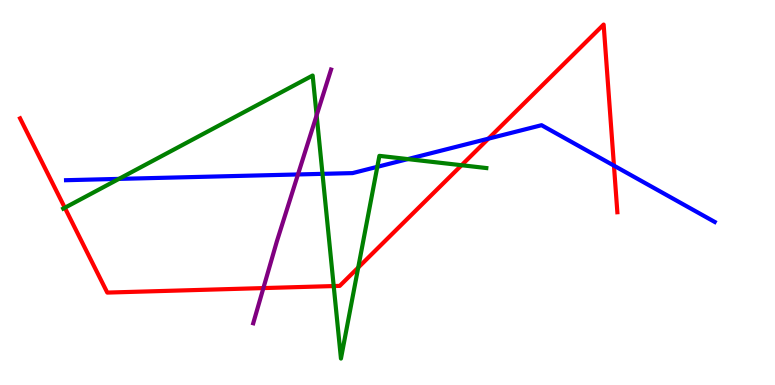[{'lines': ['blue', 'red'], 'intersections': [{'x': 6.3, 'y': 6.4}, {'x': 7.92, 'y': 5.7}]}, {'lines': ['green', 'red'], 'intersections': [{'x': 0.836, 'y': 4.6}, {'x': 4.31, 'y': 2.57}, {'x': 4.62, 'y': 3.05}, {'x': 5.96, 'y': 5.71}]}, {'lines': ['purple', 'red'], 'intersections': [{'x': 3.4, 'y': 2.52}]}, {'lines': ['blue', 'green'], 'intersections': [{'x': 1.53, 'y': 5.35}, {'x': 4.16, 'y': 5.48}, {'x': 4.87, 'y': 5.67}, {'x': 5.26, 'y': 5.87}]}, {'lines': ['blue', 'purple'], 'intersections': [{'x': 3.84, 'y': 5.47}]}, {'lines': ['green', 'purple'], 'intersections': [{'x': 4.09, 'y': 7.01}]}]